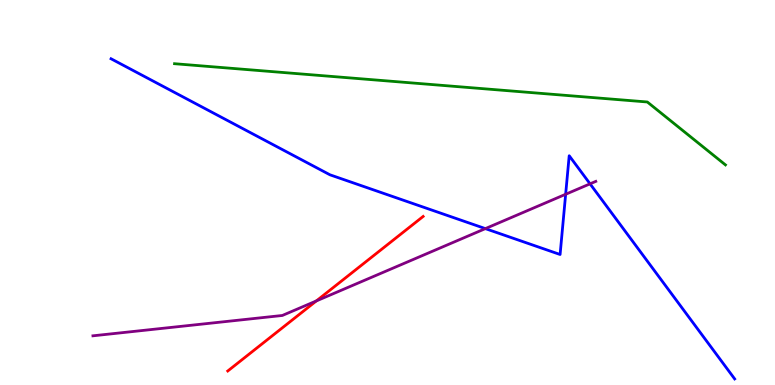[{'lines': ['blue', 'red'], 'intersections': []}, {'lines': ['green', 'red'], 'intersections': []}, {'lines': ['purple', 'red'], 'intersections': [{'x': 4.08, 'y': 2.18}]}, {'lines': ['blue', 'green'], 'intersections': []}, {'lines': ['blue', 'purple'], 'intersections': [{'x': 6.26, 'y': 4.06}, {'x': 7.3, 'y': 4.95}, {'x': 7.61, 'y': 5.22}]}, {'lines': ['green', 'purple'], 'intersections': []}]